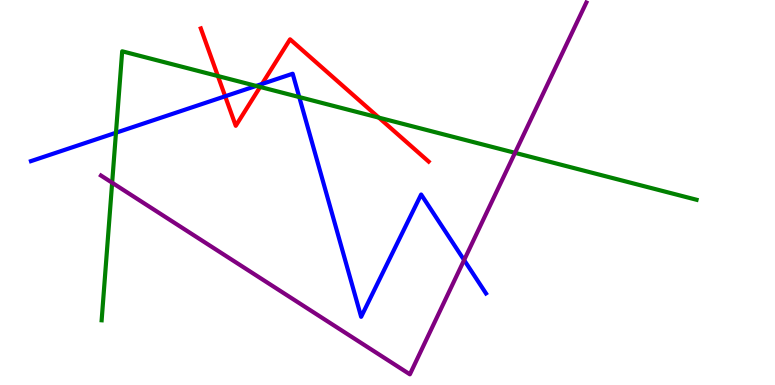[{'lines': ['blue', 'red'], 'intersections': [{'x': 2.91, 'y': 7.5}, {'x': 3.38, 'y': 7.82}]}, {'lines': ['green', 'red'], 'intersections': [{'x': 2.81, 'y': 8.03}, {'x': 3.36, 'y': 7.74}, {'x': 4.89, 'y': 6.94}]}, {'lines': ['purple', 'red'], 'intersections': []}, {'lines': ['blue', 'green'], 'intersections': [{'x': 1.5, 'y': 6.55}, {'x': 3.31, 'y': 7.77}, {'x': 3.86, 'y': 7.48}]}, {'lines': ['blue', 'purple'], 'intersections': [{'x': 5.99, 'y': 3.25}]}, {'lines': ['green', 'purple'], 'intersections': [{'x': 1.45, 'y': 5.25}, {'x': 6.65, 'y': 6.03}]}]